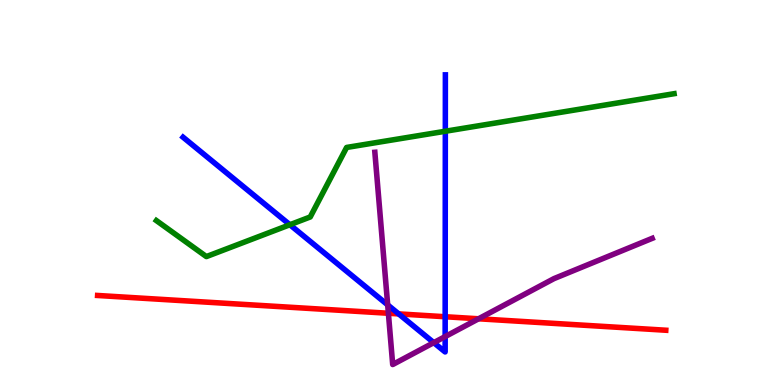[{'lines': ['blue', 'red'], 'intersections': [{'x': 5.14, 'y': 1.85}, {'x': 5.74, 'y': 1.77}]}, {'lines': ['green', 'red'], 'intersections': []}, {'lines': ['purple', 'red'], 'intersections': [{'x': 5.01, 'y': 1.86}, {'x': 6.18, 'y': 1.72}]}, {'lines': ['blue', 'green'], 'intersections': [{'x': 3.74, 'y': 4.16}, {'x': 5.75, 'y': 6.59}]}, {'lines': ['blue', 'purple'], 'intersections': [{'x': 5.0, 'y': 2.08}, {'x': 5.6, 'y': 1.1}, {'x': 5.74, 'y': 1.26}]}, {'lines': ['green', 'purple'], 'intersections': []}]